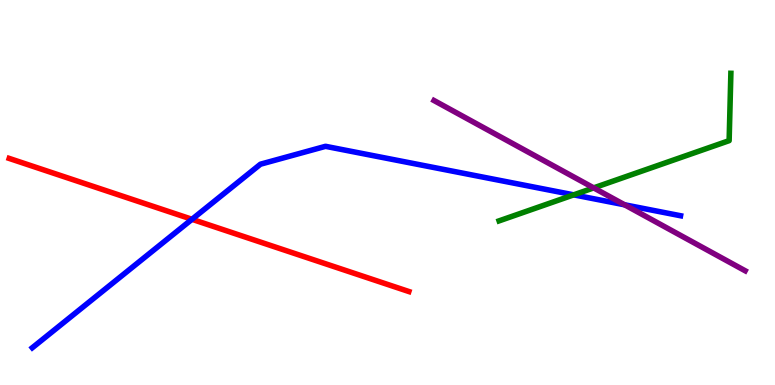[{'lines': ['blue', 'red'], 'intersections': [{'x': 2.48, 'y': 4.3}]}, {'lines': ['green', 'red'], 'intersections': []}, {'lines': ['purple', 'red'], 'intersections': []}, {'lines': ['blue', 'green'], 'intersections': [{'x': 7.4, 'y': 4.94}]}, {'lines': ['blue', 'purple'], 'intersections': [{'x': 8.06, 'y': 4.68}]}, {'lines': ['green', 'purple'], 'intersections': [{'x': 7.66, 'y': 5.12}]}]